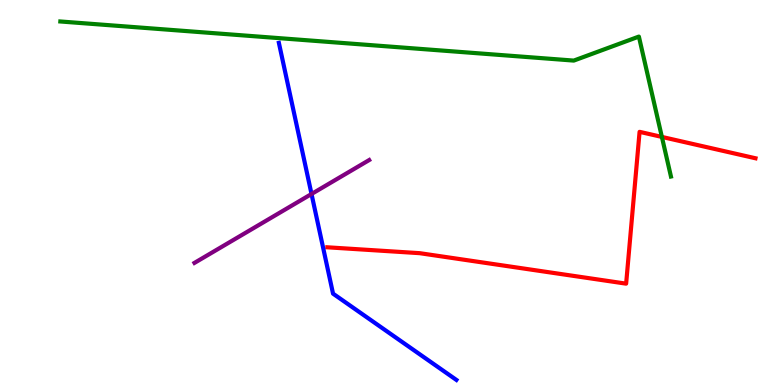[{'lines': ['blue', 'red'], 'intersections': []}, {'lines': ['green', 'red'], 'intersections': [{'x': 8.54, 'y': 6.44}]}, {'lines': ['purple', 'red'], 'intersections': []}, {'lines': ['blue', 'green'], 'intersections': []}, {'lines': ['blue', 'purple'], 'intersections': [{'x': 4.02, 'y': 4.96}]}, {'lines': ['green', 'purple'], 'intersections': []}]